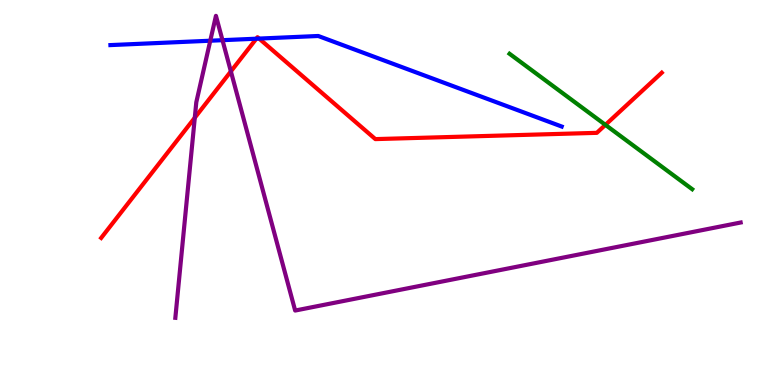[{'lines': ['blue', 'red'], 'intersections': [{'x': 3.31, 'y': 8.99}, {'x': 3.34, 'y': 9.0}]}, {'lines': ['green', 'red'], 'intersections': [{'x': 7.81, 'y': 6.76}]}, {'lines': ['purple', 'red'], 'intersections': [{'x': 2.51, 'y': 6.94}, {'x': 2.98, 'y': 8.15}]}, {'lines': ['blue', 'green'], 'intersections': []}, {'lines': ['blue', 'purple'], 'intersections': [{'x': 2.71, 'y': 8.94}, {'x': 2.87, 'y': 8.96}]}, {'lines': ['green', 'purple'], 'intersections': []}]